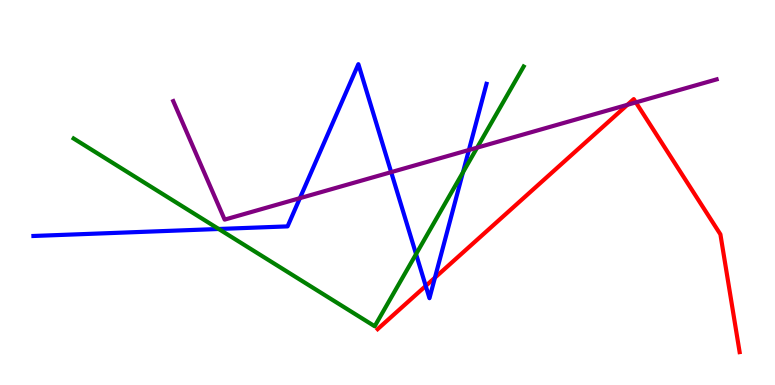[{'lines': ['blue', 'red'], 'intersections': [{'x': 5.49, 'y': 2.57}, {'x': 5.61, 'y': 2.79}]}, {'lines': ['green', 'red'], 'intersections': []}, {'lines': ['purple', 'red'], 'intersections': [{'x': 8.1, 'y': 7.28}, {'x': 8.2, 'y': 7.34}]}, {'lines': ['blue', 'green'], 'intersections': [{'x': 2.82, 'y': 4.05}, {'x': 5.37, 'y': 3.4}, {'x': 5.97, 'y': 5.52}]}, {'lines': ['blue', 'purple'], 'intersections': [{'x': 3.87, 'y': 4.85}, {'x': 5.05, 'y': 5.53}, {'x': 6.05, 'y': 6.1}]}, {'lines': ['green', 'purple'], 'intersections': [{'x': 6.16, 'y': 6.17}]}]